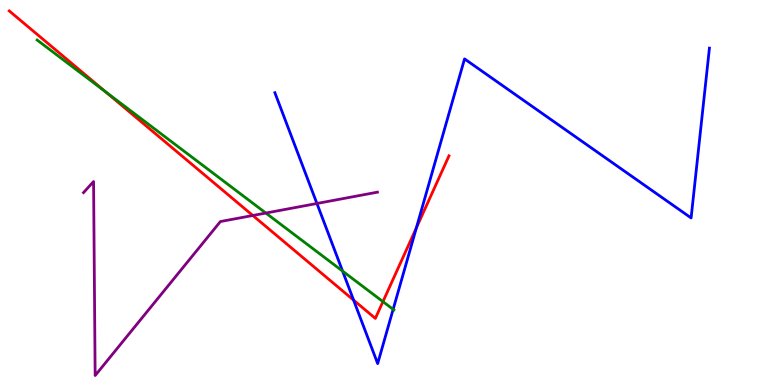[{'lines': ['blue', 'red'], 'intersections': [{'x': 4.56, 'y': 2.2}, {'x': 5.37, 'y': 4.08}]}, {'lines': ['green', 'red'], 'intersections': [{'x': 1.36, 'y': 7.62}, {'x': 4.94, 'y': 2.17}]}, {'lines': ['purple', 'red'], 'intersections': [{'x': 3.26, 'y': 4.4}]}, {'lines': ['blue', 'green'], 'intersections': [{'x': 4.42, 'y': 2.96}, {'x': 5.07, 'y': 1.97}]}, {'lines': ['blue', 'purple'], 'intersections': [{'x': 4.09, 'y': 4.71}]}, {'lines': ['green', 'purple'], 'intersections': [{'x': 3.43, 'y': 4.47}]}]